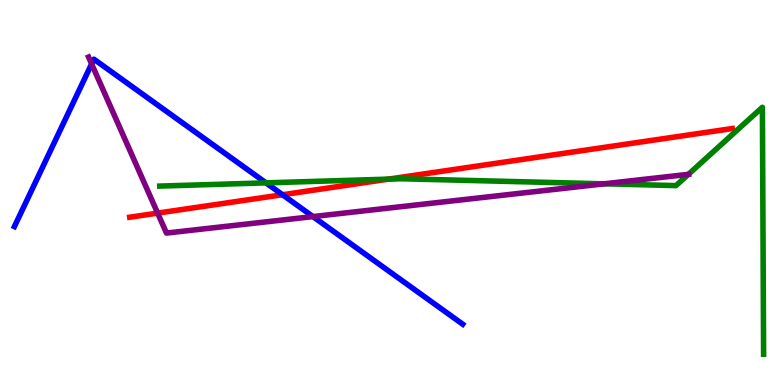[{'lines': ['blue', 'red'], 'intersections': [{'x': 3.65, 'y': 4.94}]}, {'lines': ['green', 'red'], 'intersections': [{'x': 5.01, 'y': 5.35}]}, {'lines': ['purple', 'red'], 'intersections': [{'x': 2.03, 'y': 4.46}]}, {'lines': ['blue', 'green'], 'intersections': [{'x': 3.43, 'y': 5.25}]}, {'lines': ['blue', 'purple'], 'intersections': [{'x': 1.18, 'y': 8.34}, {'x': 4.04, 'y': 4.37}]}, {'lines': ['green', 'purple'], 'intersections': [{'x': 7.8, 'y': 5.23}, {'x': 8.88, 'y': 5.47}]}]